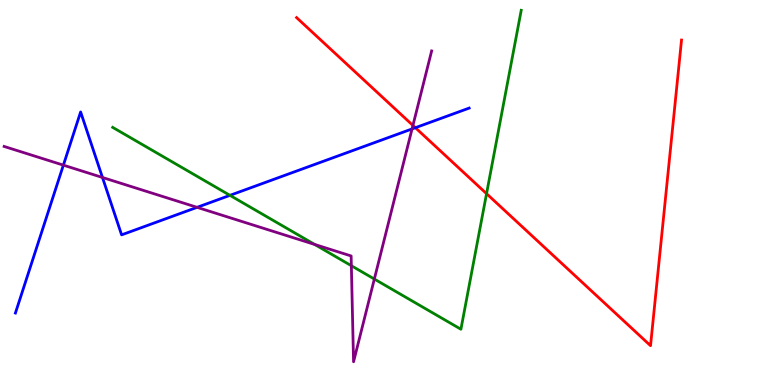[{'lines': ['blue', 'red'], 'intersections': [{'x': 5.36, 'y': 6.68}]}, {'lines': ['green', 'red'], 'intersections': [{'x': 6.28, 'y': 4.97}]}, {'lines': ['purple', 'red'], 'intersections': [{'x': 5.33, 'y': 6.74}]}, {'lines': ['blue', 'green'], 'intersections': [{'x': 2.97, 'y': 4.93}]}, {'lines': ['blue', 'purple'], 'intersections': [{'x': 0.818, 'y': 5.71}, {'x': 1.32, 'y': 5.39}, {'x': 2.54, 'y': 4.61}, {'x': 5.32, 'y': 6.65}]}, {'lines': ['green', 'purple'], 'intersections': [{'x': 4.06, 'y': 3.65}, {'x': 4.53, 'y': 3.1}, {'x': 4.83, 'y': 2.75}]}]